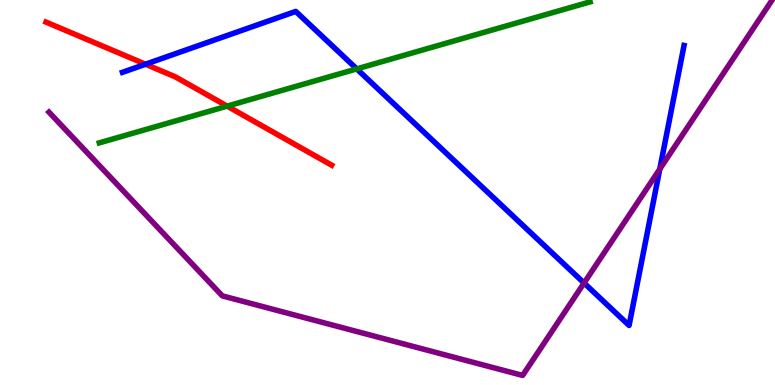[{'lines': ['blue', 'red'], 'intersections': [{'x': 1.88, 'y': 8.33}]}, {'lines': ['green', 'red'], 'intersections': [{'x': 2.93, 'y': 7.24}]}, {'lines': ['purple', 'red'], 'intersections': []}, {'lines': ['blue', 'green'], 'intersections': [{'x': 4.6, 'y': 8.21}]}, {'lines': ['blue', 'purple'], 'intersections': [{'x': 7.54, 'y': 2.65}, {'x': 8.51, 'y': 5.61}]}, {'lines': ['green', 'purple'], 'intersections': []}]